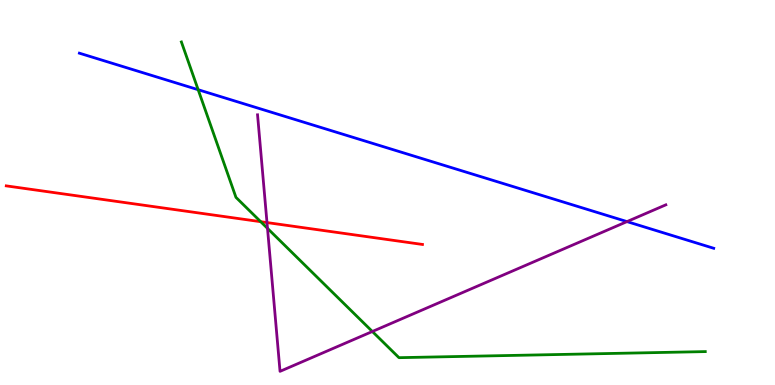[{'lines': ['blue', 'red'], 'intersections': []}, {'lines': ['green', 'red'], 'intersections': [{'x': 3.36, 'y': 4.24}]}, {'lines': ['purple', 'red'], 'intersections': [{'x': 3.45, 'y': 4.22}]}, {'lines': ['blue', 'green'], 'intersections': [{'x': 2.56, 'y': 7.67}]}, {'lines': ['blue', 'purple'], 'intersections': [{'x': 8.09, 'y': 4.24}]}, {'lines': ['green', 'purple'], 'intersections': [{'x': 3.45, 'y': 4.07}, {'x': 4.8, 'y': 1.39}]}]